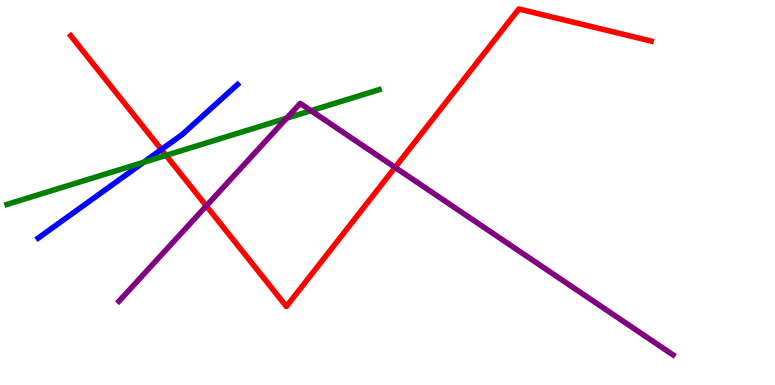[{'lines': ['blue', 'red'], 'intersections': [{'x': 2.08, 'y': 6.12}]}, {'lines': ['green', 'red'], 'intersections': [{'x': 2.14, 'y': 5.96}]}, {'lines': ['purple', 'red'], 'intersections': [{'x': 2.66, 'y': 4.65}, {'x': 5.1, 'y': 5.65}]}, {'lines': ['blue', 'green'], 'intersections': [{'x': 1.85, 'y': 5.78}]}, {'lines': ['blue', 'purple'], 'intersections': []}, {'lines': ['green', 'purple'], 'intersections': [{'x': 3.7, 'y': 6.93}, {'x': 4.01, 'y': 7.13}]}]